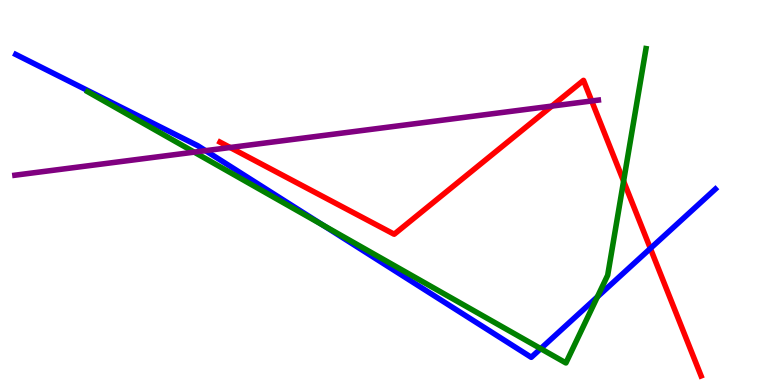[{'lines': ['blue', 'red'], 'intersections': [{'x': 8.39, 'y': 3.55}]}, {'lines': ['green', 'red'], 'intersections': [{'x': 8.05, 'y': 5.29}]}, {'lines': ['purple', 'red'], 'intersections': [{'x': 2.97, 'y': 6.17}, {'x': 7.12, 'y': 7.24}, {'x': 7.63, 'y': 7.38}]}, {'lines': ['blue', 'green'], 'intersections': [{'x': 4.17, 'y': 4.15}, {'x': 6.98, 'y': 0.944}, {'x': 7.71, 'y': 2.29}]}, {'lines': ['blue', 'purple'], 'intersections': [{'x': 2.65, 'y': 6.09}]}, {'lines': ['green', 'purple'], 'intersections': [{'x': 2.51, 'y': 6.05}]}]